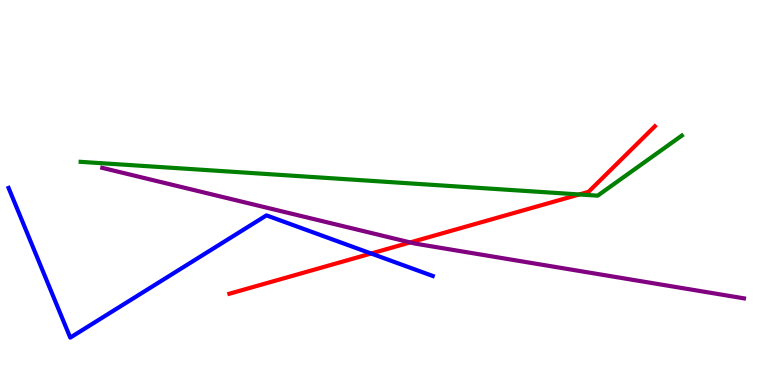[{'lines': ['blue', 'red'], 'intersections': [{'x': 4.79, 'y': 3.42}]}, {'lines': ['green', 'red'], 'intersections': [{'x': 7.47, 'y': 4.95}]}, {'lines': ['purple', 'red'], 'intersections': [{'x': 5.29, 'y': 3.7}]}, {'lines': ['blue', 'green'], 'intersections': []}, {'lines': ['blue', 'purple'], 'intersections': []}, {'lines': ['green', 'purple'], 'intersections': []}]